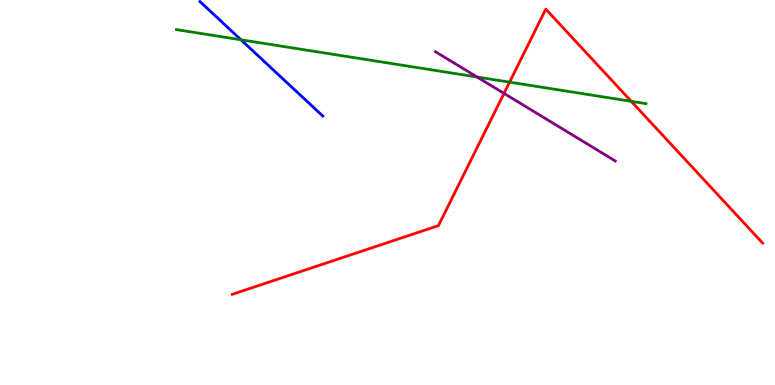[{'lines': ['blue', 'red'], 'intersections': []}, {'lines': ['green', 'red'], 'intersections': [{'x': 6.58, 'y': 7.87}, {'x': 8.15, 'y': 7.37}]}, {'lines': ['purple', 'red'], 'intersections': [{'x': 6.5, 'y': 7.57}]}, {'lines': ['blue', 'green'], 'intersections': [{'x': 3.11, 'y': 8.97}]}, {'lines': ['blue', 'purple'], 'intersections': []}, {'lines': ['green', 'purple'], 'intersections': [{'x': 6.16, 'y': 8.0}]}]